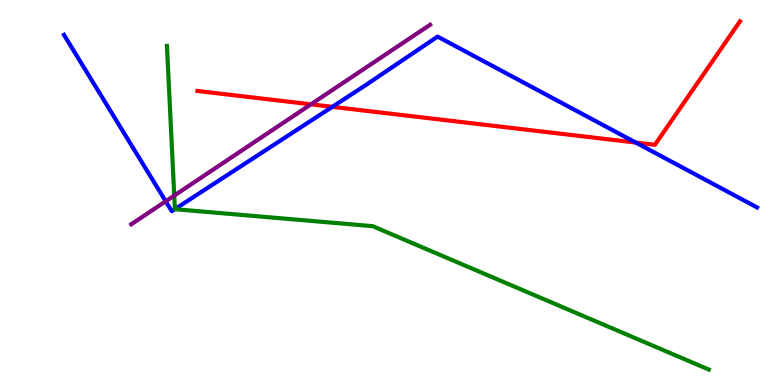[{'lines': ['blue', 'red'], 'intersections': [{'x': 4.29, 'y': 7.22}, {'x': 8.2, 'y': 6.3}]}, {'lines': ['green', 'red'], 'intersections': []}, {'lines': ['purple', 'red'], 'intersections': [{'x': 4.01, 'y': 7.29}]}, {'lines': ['blue', 'green'], 'intersections': [{'x': 2.26, 'y': 4.57}]}, {'lines': ['blue', 'purple'], 'intersections': [{'x': 2.14, 'y': 4.77}]}, {'lines': ['green', 'purple'], 'intersections': [{'x': 2.25, 'y': 4.92}]}]